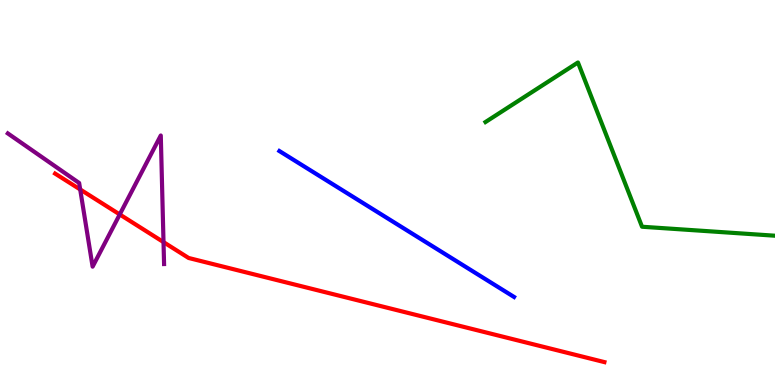[{'lines': ['blue', 'red'], 'intersections': []}, {'lines': ['green', 'red'], 'intersections': []}, {'lines': ['purple', 'red'], 'intersections': [{'x': 1.03, 'y': 5.08}, {'x': 1.55, 'y': 4.43}, {'x': 2.11, 'y': 3.71}]}, {'lines': ['blue', 'green'], 'intersections': []}, {'lines': ['blue', 'purple'], 'intersections': []}, {'lines': ['green', 'purple'], 'intersections': []}]